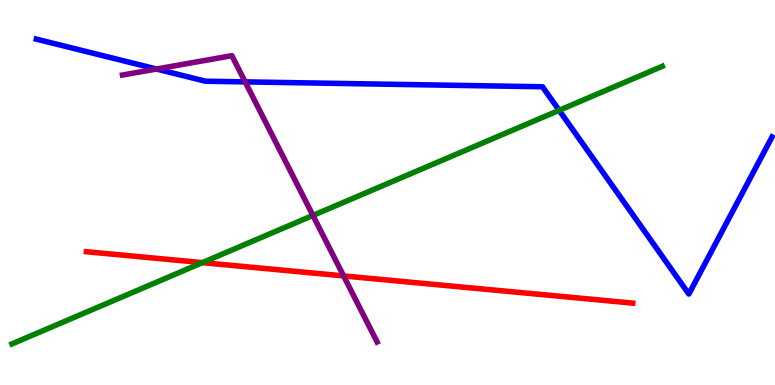[{'lines': ['blue', 'red'], 'intersections': []}, {'lines': ['green', 'red'], 'intersections': [{'x': 2.61, 'y': 3.18}]}, {'lines': ['purple', 'red'], 'intersections': [{'x': 4.43, 'y': 2.83}]}, {'lines': ['blue', 'green'], 'intersections': [{'x': 7.21, 'y': 7.13}]}, {'lines': ['blue', 'purple'], 'intersections': [{'x': 2.02, 'y': 8.21}, {'x': 3.16, 'y': 7.87}]}, {'lines': ['green', 'purple'], 'intersections': [{'x': 4.04, 'y': 4.4}]}]